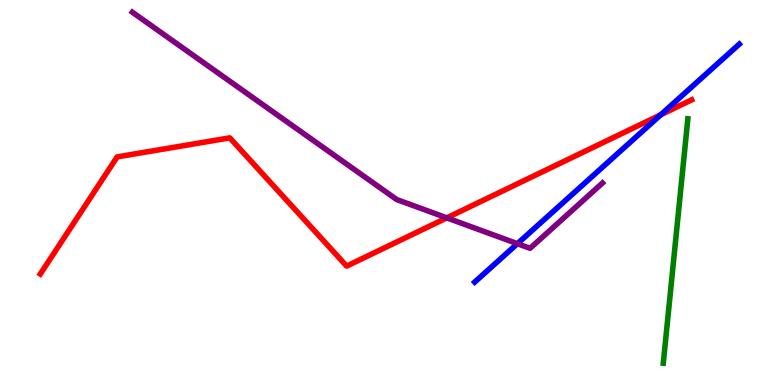[{'lines': ['blue', 'red'], 'intersections': [{'x': 8.53, 'y': 7.02}]}, {'lines': ['green', 'red'], 'intersections': []}, {'lines': ['purple', 'red'], 'intersections': [{'x': 5.76, 'y': 4.34}]}, {'lines': ['blue', 'green'], 'intersections': []}, {'lines': ['blue', 'purple'], 'intersections': [{'x': 6.68, 'y': 3.67}]}, {'lines': ['green', 'purple'], 'intersections': []}]